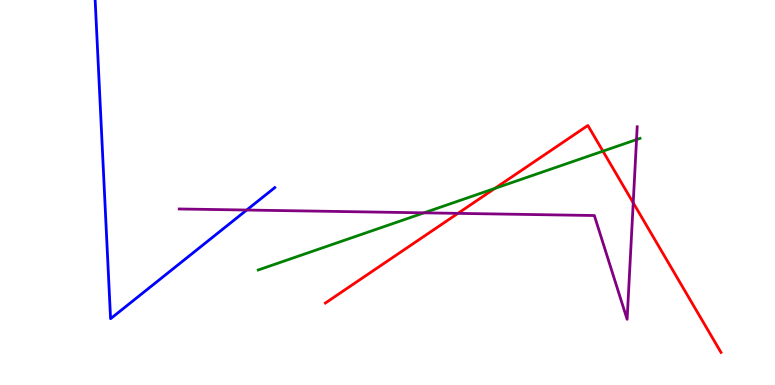[{'lines': ['blue', 'red'], 'intersections': []}, {'lines': ['green', 'red'], 'intersections': [{'x': 6.38, 'y': 5.11}, {'x': 7.78, 'y': 6.07}]}, {'lines': ['purple', 'red'], 'intersections': [{'x': 5.91, 'y': 4.46}, {'x': 8.17, 'y': 4.73}]}, {'lines': ['blue', 'green'], 'intersections': []}, {'lines': ['blue', 'purple'], 'intersections': [{'x': 3.18, 'y': 4.54}]}, {'lines': ['green', 'purple'], 'intersections': [{'x': 5.47, 'y': 4.47}, {'x': 8.21, 'y': 6.37}]}]